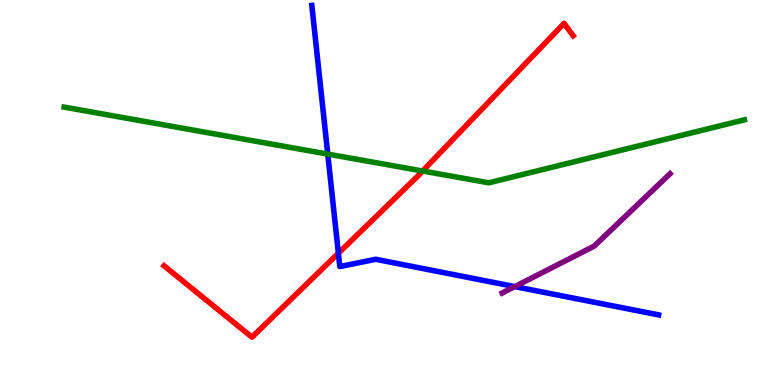[{'lines': ['blue', 'red'], 'intersections': [{'x': 4.37, 'y': 3.42}]}, {'lines': ['green', 'red'], 'intersections': [{'x': 5.45, 'y': 5.56}]}, {'lines': ['purple', 'red'], 'intersections': []}, {'lines': ['blue', 'green'], 'intersections': [{'x': 4.23, 'y': 6.0}]}, {'lines': ['blue', 'purple'], 'intersections': [{'x': 6.64, 'y': 2.56}]}, {'lines': ['green', 'purple'], 'intersections': []}]